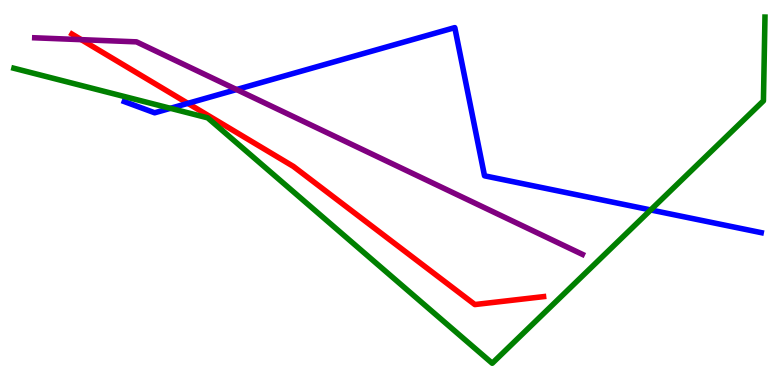[{'lines': ['blue', 'red'], 'intersections': [{'x': 2.42, 'y': 7.32}]}, {'lines': ['green', 'red'], 'intersections': []}, {'lines': ['purple', 'red'], 'intersections': [{'x': 1.05, 'y': 8.97}]}, {'lines': ['blue', 'green'], 'intersections': [{'x': 2.2, 'y': 7.19}, {'x': 8.4, 'y': 4.55}]}, {'lines': ['blue', 'purple'], 'intersections': [{'x': 3.05, 'y': 7.67}]}, {'lines': ['green', 'purple'], 'intersections': []}]